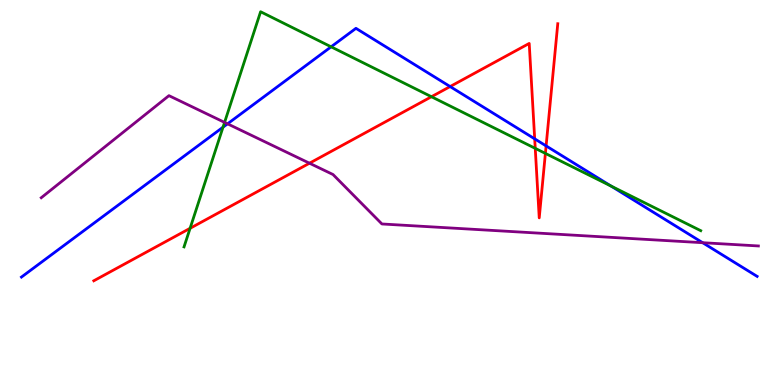[{'lines': ['blue', 'red'], 'intersections': [{'x': 5.81, 'y': 7.75}, {'x': 6.9, 'y': 6.39}, {'x': 7.05, 'y': 6.21}]}, {'lines': ['green', 'red'], 'intersections': [{'x': 2.45, 'y': 4.07}, {'x': 5.57, 'y': 7.49}, {'x': 6.91, 'y': 6.15}, {'x': 7.04, 'y': 6.02}]}, {'lines': ['purple', 'red'], 'intersections': [{'x': 3.99, 'y': 5.76}]}, {'lines': ['blue', 'green'], 'intersections': [{'x': 2.88, 'y': 6.7}, {'x': 4.27, 'y': 8.78}, {'x': 7.89, 'y': 5.17}]}, {'lines': ['blue', 'purple'], 'intersections': [{'x': 2.94, 'y': 6.78}, {'x': 9.07, 'y': 3.7}]}, {'lines': ['green', 'purple'], 'intersections': [{'x': 2.9, 'y': 6.82}]}]